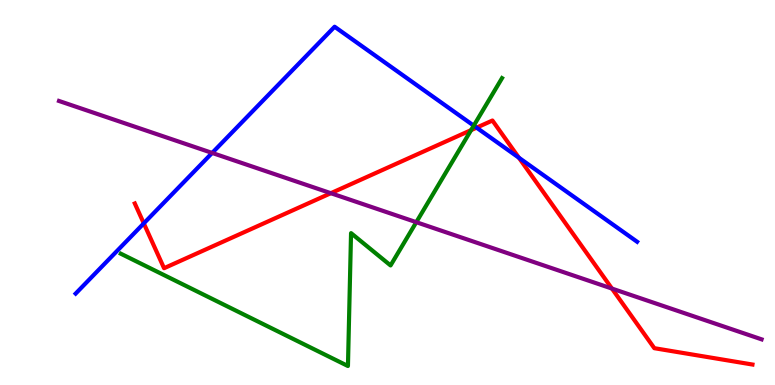[{'lines': ['blue', 'red'], 'intersections': [{'x': 1.86, 'y': 4.2}, {'x': 6.15, 'y': 6.68}, {'x': 6.7, 'y': 5.9}]}, {'lines': ['green', 'red'], 'intersections': [{'x': 6.08, 'y': 6.62}]}, {'lines': ['purple', 'red'], 'intersections': [{'x': 4.27, 'y': 4.98}, {'x': 7.9, 'y': 2.5}]}, {'lines': ['blue', 'green'], 'intersections': [{'x': 6.11, 'y': 6.74}]}, {'lines': ['blue', 'purple'], 'intersections': [{'x': 2.74, 'y': 6.03}]}, {'lines': ['green', 'purple'], 'intersections': [{'x': 5.37, 'y': 4.23}]}]